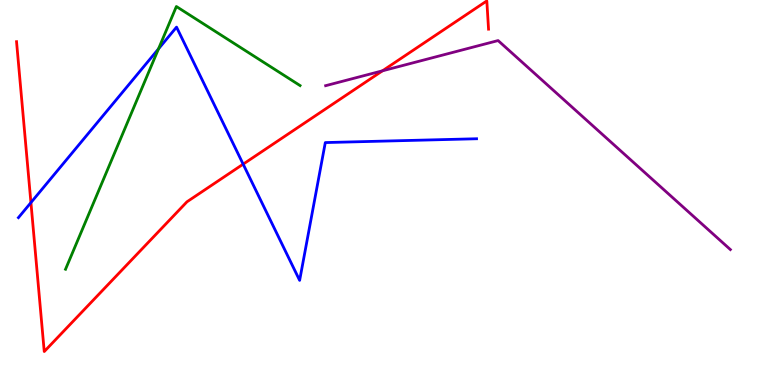[{'lines': ['blue', 'red'], 'intersections': [{'x': 0.399, 'y': 4.74}, {'x': 3.14, 'y': 5.74}]}, {'lines': ['green', 'red'], 'intersections': []}, {'lines': ['purple', 'red'], 'intersections': [{'x': 4.94, 'y': 8.16}]}, {'lines': ['blue', 'green'], 'intersections': [{'x': 2.05, 'y': 8.73}]}, {'lines': ['blue', 'purple'], 'intersections': []}, {'lines': ['green', 'purple'], 'intersections': []}]